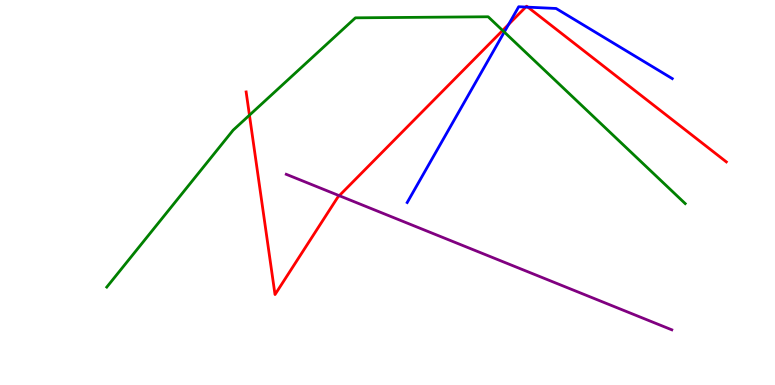[{'lines': ['blue', 'red'], 'intersections': [{'x': 6.56, 'y': 9.37}, {'x': 6.78, 'y': 9.82}, {'x': 6.81, 'y': 9.81}]}, {'lines': ['green', 'red'], 'intersections': [{'x': 3.22, 'y': 7.01}, {'x': 6.49, 'y': 9.21}]}, {'lines': ['purple', 'red'], 'intersections': [{'x': 4.38, 'y': 4.92}]}, {'lines': ['blue', 'green'], 'intersections': [{'x': 6.51, 'y': 9.17}]}, {'lines': ['blue', 'purple'], 'intersections': []}, {'lines': ['green', 'purple'], 'intersections': []}]